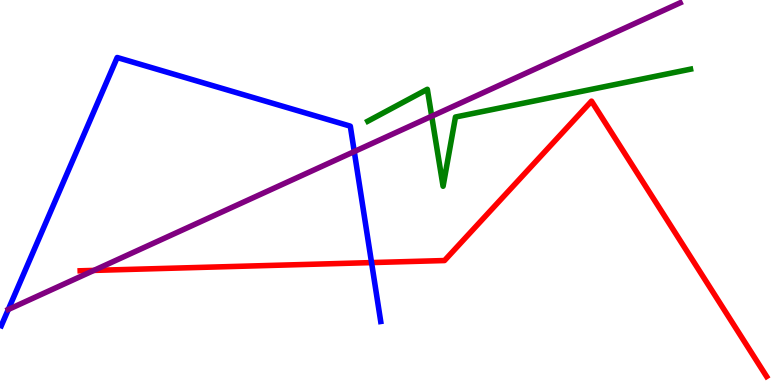[{'lines': ['blue', 'red'], 'intersections': [{'x': 4.79, 'y': 3.18}]}, {'lines': ['green', 'red'], 'intersections': []}, {'lines': ['purple', 'red'], 'intersections': [{'x': 1.21, 'y': 2.98}]}, {'lines': ['blue', 'green'], 'intersections': []}, {'lines': ['blue', 'purple'], 'intersections': [{'x': 0.107, 'y': 1.96}, {'x': 4.57, 'y': 6.06}]}, {'lines': ['green', 'purple'], 'intersections': [{'x': 5.57, 'y': 6.98}]}]